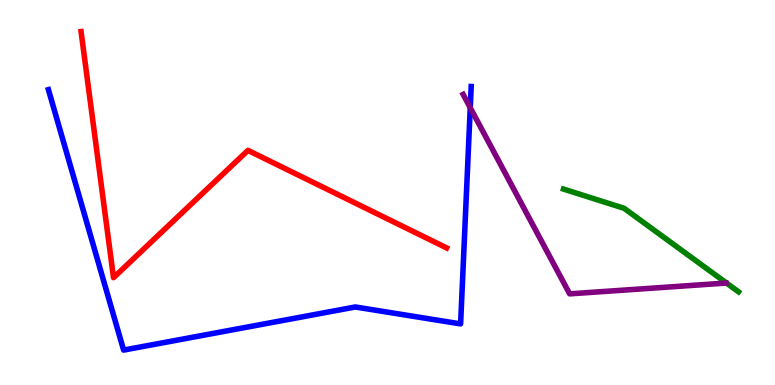[{'lines': ['blue', 'red'], 'intersections': []}, {'lines': ['green', 'red'], 'intersections': []}, {'lines': ['purple', 'red'], 'intersections': []}, {'lines': ['blue', 'green'], 'intersections': []}, {'lines': ['blue', 'purple'], 'intersections': [{'x': 6.07, 'y': 7.2}]}, {'lines': ['green', 'purple'], 'intersections': []}]